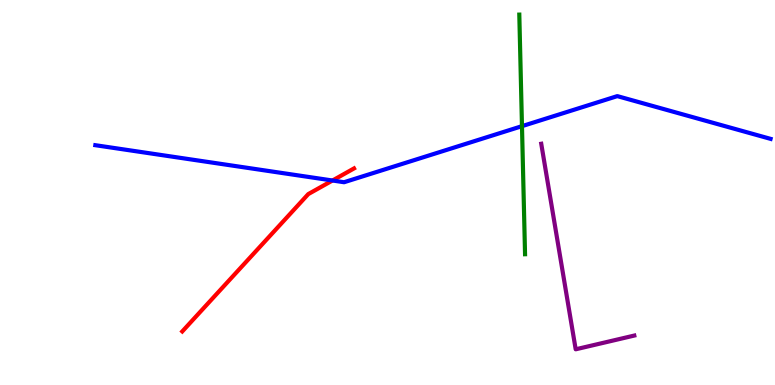[{'lines': ['blue', 'red'], 'intersections': [{'x': 4.29, 'y': 5.31}]}, {'lines': ['green', 'red'], 'intersections': []}, {'lines': ['purple', 'red'], 'intersections': []}, {'lines': ['blue', 'green'], 'intersections': [{'x': 6.74, 'y': 6.72}]}, {'lines': ['blue', 'purple'], 'intersections': []}, {'lines': ['green', 'purple'], 'intersections': []}]